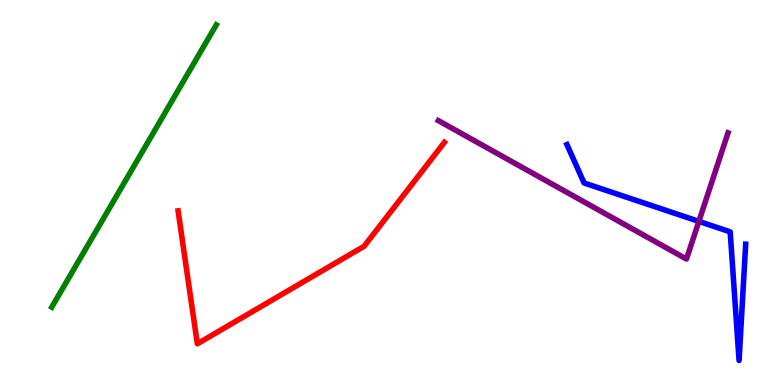[{'lines': ['blue', 'red'], 'intersections': []}, {'lines': ['green', 'red'], 'intersections': []}, {'lines': ['purple', 'red'], 'intersections': []}, {'lines': ['blue', 'green'], 'intersections': []}, {'lines': ['blue', 'purple'], 'intersections': [{'x': 9.02, 'y': 4.25}]}, {'lines': ['green', 'purple'], 'intersections': []}]